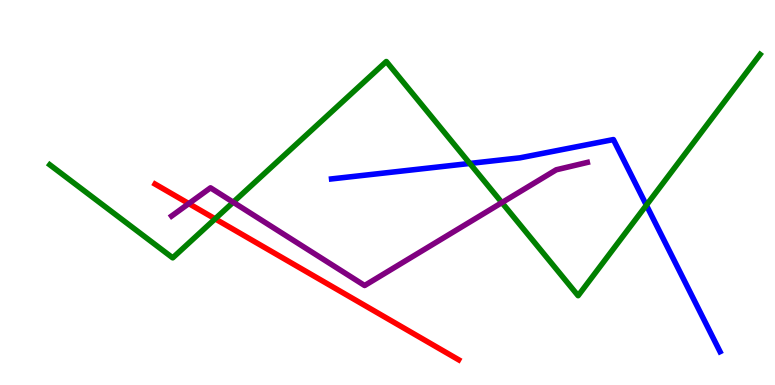[{'lines': ['blue', 'red'], 'intersections': []}, {'lines': ['green', 'red'], 'intersections': [{'x': 2.78, 'y': 4.32}]}, {'lines': ['purple', 'red'], 'intersections': [{'x': 2.44, 'y': 4.71}]}, {'lines': ['blue', 'green'], 'intersections': [{'x': 6.06, 'y': 5.75}, {'x': 8.34, 'y': 4.67}]}, {'lines': ['blue', 'purple'], 'intersections': []}, {'lines': ['green', 'purple'], 'intersections': [{'x': 3.01, 'y': 4.75}, {'x': 6.48, 'y': 4.74}]}]